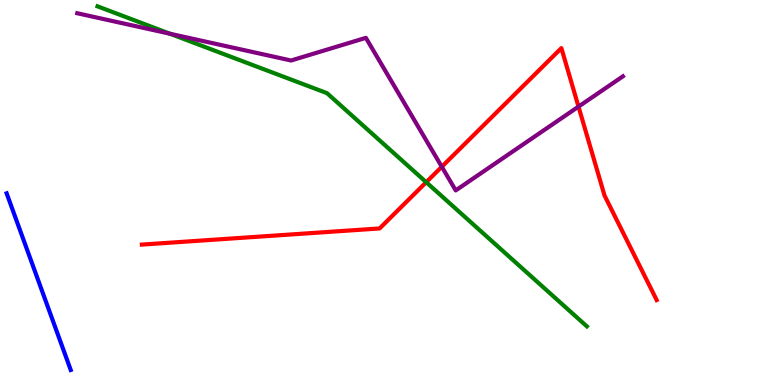[{'lines': ['blue', 'red'], 'intersections': []}, {'lines': ['green', 'red'], 'intersections': [{'x': 5.5, 'y': 5.27}]}, {'lines': ['purple', 'red'], 'intersections': [{'x': 5.7, 'y': 5.67}, {'x': 7.46, 'y': 7.23}]}, {'lines': ['blue', 'green'], 'intersections': []}, {'lines': ['blue', 'purple'], 'intersections': []}, {'lines': ['green', 'purple'], 'intersections': [{'x': 2.19, 'y': 9.12}]}]